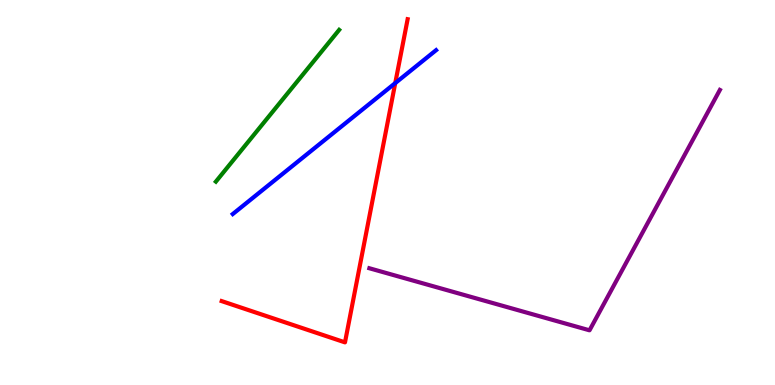[{'lines': ['blue', 'red'], 'intersections': [{'x': 5.1, 'y': 7.84}]}, {'lines': ['green', 'red'], 'intersections': []}, {'lines': ['purple', 'red'], 'intersections': []}, {'lines': ['blue', 'green'], 'intersections': []}, {'lines': ['blue', 'purple'], 'intersections': []}, {'lines': ['green', 'purple'], 'intersections': []}]